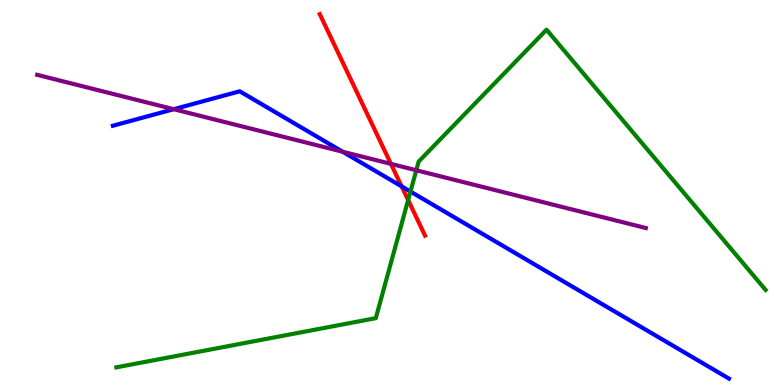[{'lines': ['blue', 'red'], 'intersections': [{'x': 5.18, 'y': 5.16}]}, {'lines': ['green', 'red'], 'intersections': [{'x': 5.27, 'y': 4.8}]}, {'lines': ['purple', 'red'], 'intersections': [{'x': 5.04, 'y': 5.74}]}, {'lines': ['blue', 'green'], 'intersections': [{'x': 5.3, 'y': 5.02}]}, {'lines': ['blue', 'purple'], 'intersections': [{'x': 2.24, 'y': 7.16}, {'x': 4.42, 'y': 6.06}]}, {'lines': ['green', 'purple'], 'intersections': [{'x': 5.37, 'y': 5.58}]}]